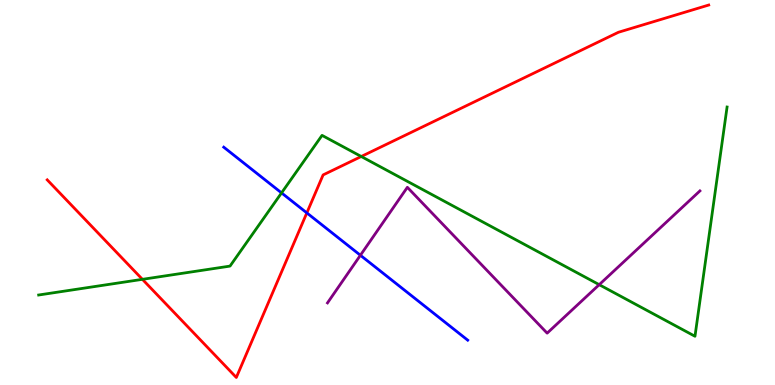[{'lines': ['blue', 'red'], 'intersections': [{'x': 3.96, 'y': 4.47}]}, {'lines': ['green', 'red'], 'intersections': [{'x': 1.84, 'y': 2.74}, {'x': 4.66, 'y': 5.94}]}, {'lines': ['purple', 'red'], 'intersections': []}, {'lines': ['blue', 'green'], 'intersections': [{'x': 3.63, 'y': 4.99}]}, {'lines': ['blue', 'purple'], 'intersections': [{'x': 4.65, 'y': 3.37}]}, {'lines': ['green', 'purple'], 'intersections': [{'x': 7.73, 'y': 2.61}]}]